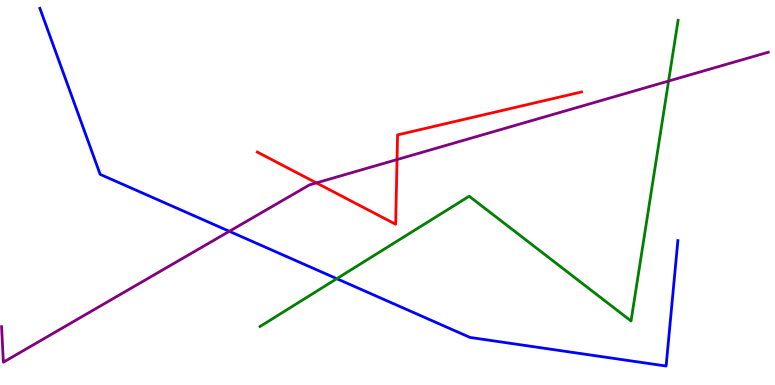[{'lines': ['blue', 'red'], 'intersections': []}, {'lines': ['green', 'red'], 'intersections': []}, {'lines': ['purple', 'red'], 'intersections': [{'x': 4.08, 'y': 5.25}, {'x': 5.12, 'y': 5.86}]}, {'lines': ['blue', 'green'], 'intersections': [{'x': 4.35, 'y': 2.76}]}, {'lines': ['blue', 'purple'], 'intersections': [{'x': 2.96, 'y': 3.99}]}, {'lines': ['green', 'purple'], 'intersections': [{'x': 8.63, 'y': 7.89}]}]